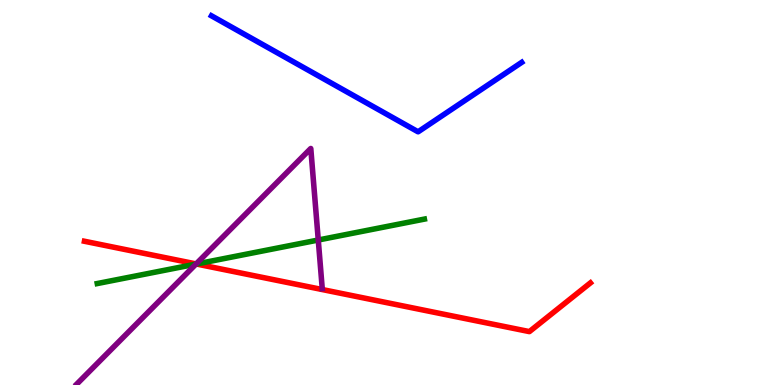[{'lines': ['blue', 'red'], 'intersections': []}, {'lines': ['green', 'red'], 'intersections': [{'x': 2.53, 'y': 3.14}]}, {'lines': ['purple', 'red'], 'intersections': [{'x': 2.53, 'y': 3.14}]}, {'lines': ['blue', 'green'], 'intersections': []}, {'lines': ['blue', 'purple'], 'intersections': []}, {'lines': ['green', 'purple'], 'intersections': [{'x': 2.53, 'y': 3.14}, {'x': 4.11, 'y': 3.77}]}]